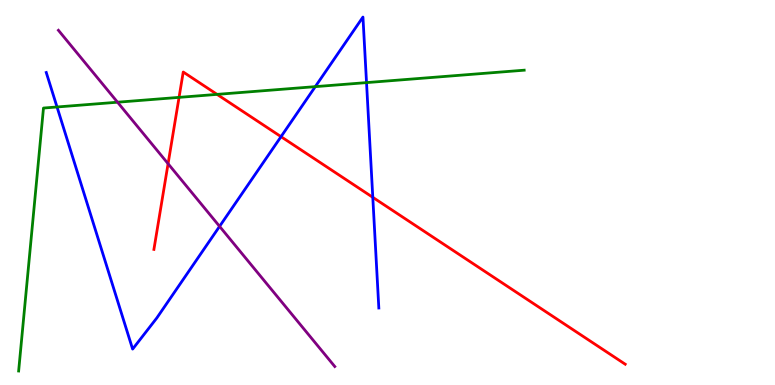[{'lines': ['blue', 'red'], 'intersections': [{'x': 3.63, 'y': 6.45}, {'x': 4.81, 'y': 4.87}]}, {'lines': ['green', 'red'], 'intersections': [{'x': 2.31, 'y': 7.47}, {'x': 2.8, 'y': 7.55}]}, {'lines': ['purple', 'red'], 'intersections': [{'x': 2.17, 'y': 5.75}]}, {'lines': ['blue', 'green'], 'intersections': [{'x': 0.736, 'y': 7.22}, {'x': 4.07, 'y': 7.75}, {'x': 4.73, 'y': 7.85}]}, {'lines': ['blue', 'purple'], 'intersections': [{'x': 2.83, 'y': 4.12}]}, {'lines': ['green', 'purple'], 'intersections': [{'x': 1.52, 'y': 7.35}]}]